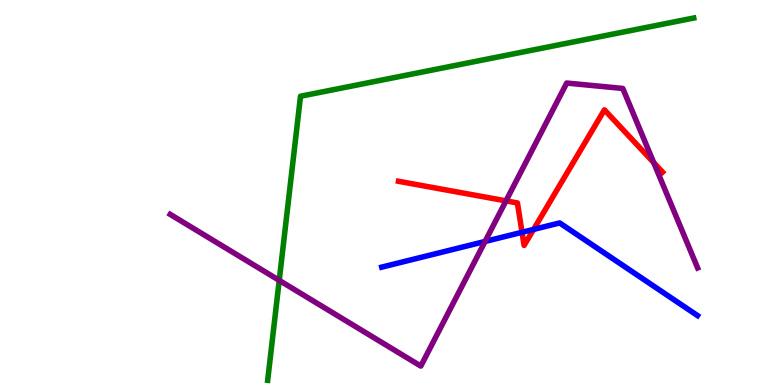[{'lines': ['blue', 'red'], 'intersections': [{'x': 6.74, 'y': 3.97}, {'x': 6.88, 'y': 4.04}]}, {'lines': ['green', 'red'], 'intersections': []}, {'lines': ['purple', 'red'], 'intersections': [{'x': 6.53, 'y': 4.78}, {'x': 8.44, 'y': 5.78}]}, {'lines': ['blue', 'green'], 'intersections': []}, {'lines': ['blue', 'purple'], 'intersections': [{'x': 6.26, 'y': 3.73}]}, {'lines': ['green', 'purple'], 'intersections': [{'x': 3.6, 'y': 2.72}]}]